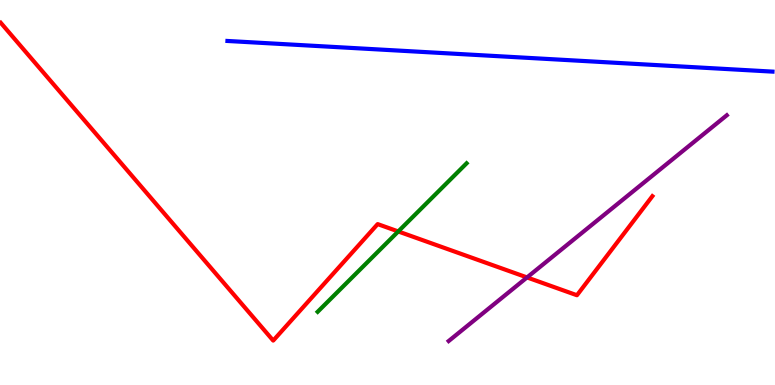[{'lines': ['blue', 'red'], 'intersections': []}, {'lines': ['green', 'red'], 'intersections': [{'x': 5.14, 'y': 3.99}]}, {'lines': ['purple', 'red'], 'intersections': [{'x': 6.8, 'y': 2.79}]}, {'lines': ['blue', 'green'], 'intersections': []}, {'lines': ['blue', 'purple'], 'intersections': []}, {'lines': ['green', 'purple'], 'intersections': []}]